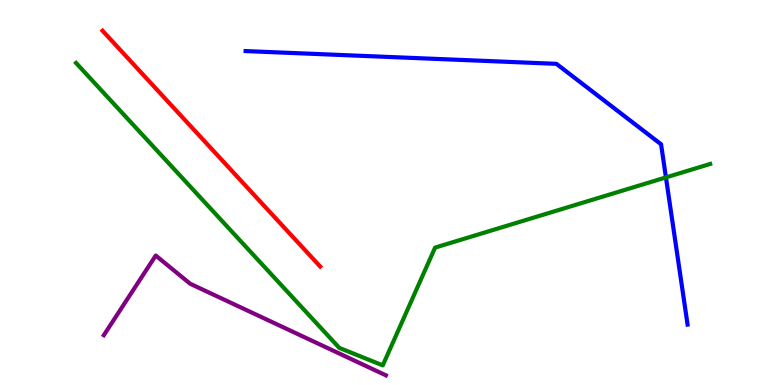[{'lines': ['blue', 'red'], 'intersections': []}, {'lines': ['green', 'red'], 'intersections': []}, {'lines': ['purple', 'red'], 'intersections': []}, {'lines': ['blue', 'green'], 'intersections': [{'x': 8.59, 'y': 5.39}]}, {'lines': ['blue', 'purple'], 'intersections': []}, {'lines': ['green', 'purple'], 'intersections': []}]